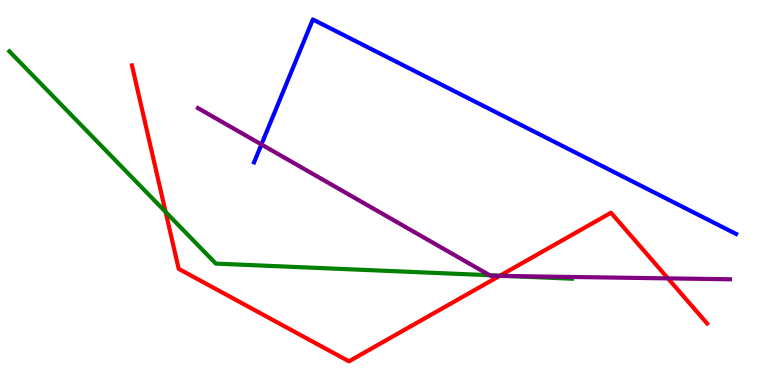[{'lines': ['blue', 'red'], 'intersections': []}, {'lines': ['green', 'red'], 'intersections': [{'x': 2.14, 'y': 4.49}, {'x': 6.45, 'y': 2.84}]}, {'lines': ['purple', 'red'], 'intersections': [{'x': 6.45, 'y': 2.83}, {'x': 8.62, 'y': 2.77}]}, {'lines': ['blue', 'green'], 'intersections': []}, {'lines': ['blue', 'purple'], 'intersections': [{'x': 3.37, 'y': 6.25}]}, {'lines': ['green', 'purple'], 'intersections': [{'x': 6.32, 'y': 2.85}, {'x': 6.57, 'y': 2.83}]}]